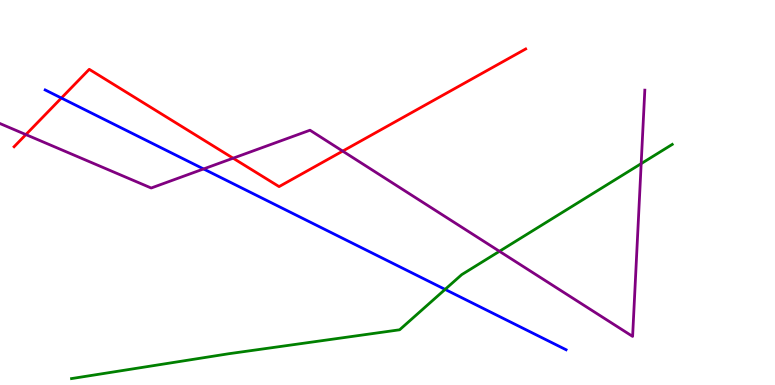[{'lines': ['blue', 'red'], 'intersections': [{'x': 0.792, 'y': 7.45}]}, {'lines': ['green', 'red'], 'intersections': []}, {'lines': ['purple', 'red'], 'intersections': [{'x': 0.334, 'y': 6.5}, {'x': 3.01, 'y': 5.89}, {'x': 4.42, 'y': 6.08}]}, {'lines': ['blue', 'green'], 'intersections': [{'x': 5.74, 'y': 2.48}]}, {'lines': ['blue', 'purple'], 'intersections': [{'x': 2.63, 'y': 5.61}]}, {'lines': ['green', 'purple'], 'intersections': [{'x': 6.44, 'y': 3.47}, {'x': 8.27, 'y': 5.75}]}]